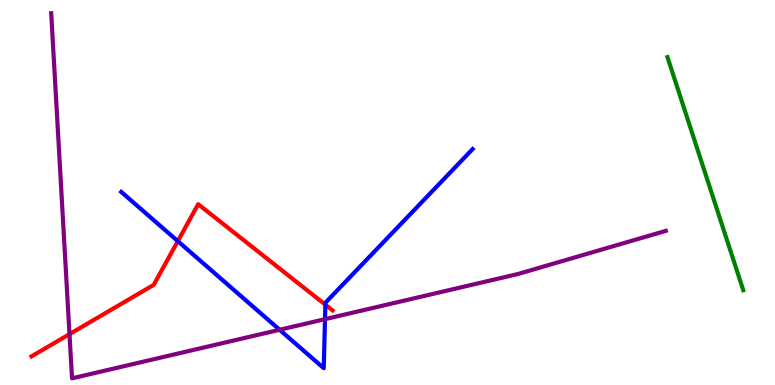[{'lines': ['blue', 'red'], 'intersections': [{'x': 2.29, 'y': 3.74}, {'x': 4.2, 'y': 2.09}]}, {'lines': ['green', 'red'], 'intersections': []}, {'lines': ['purple', 'red'], 'intersections': [{'x': 0.897, 'y': 1.32}]}, {'lines': ['blue', 'green'], 'intersections': []}, {'lines': ['blue', 'purple'], 'intersections': [{'x': 3.61, 'y': 1.43}, {'x': 4.19, 'y': 1.71}]}, {'lines': ['green', 'purple'], 'intersections': []}]